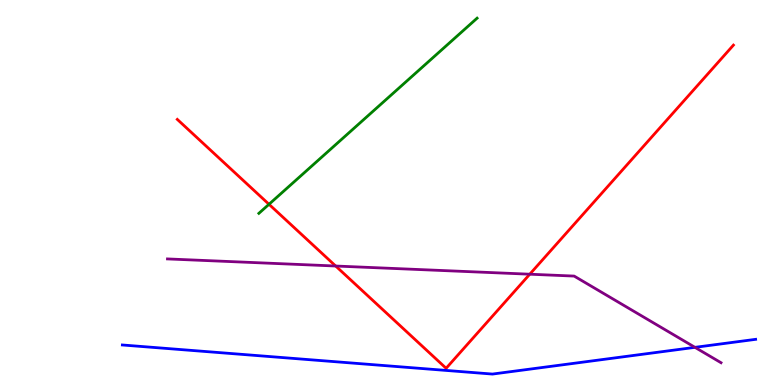[{'lines': ['blue', 'red'], 'intersections': []}, {'lines': ['green', 'red'], 'intersections': [{'x': 3.47, 'y': 4.69}]}, {'lines': ['purple', 'red'], 'intersections': [{'x': 4.33, 'y': 3.09}, {'x': 6.84, 'y': 2.88}]}, {'lines': ['blue', 'green'], 'intersections': []}, {'lines': ['blue', 'purple'], 'intersections': [{'x': 8.97, 'y': 0.978}]}, {'lines': ['green', 'purple'], 'intersections': []}]